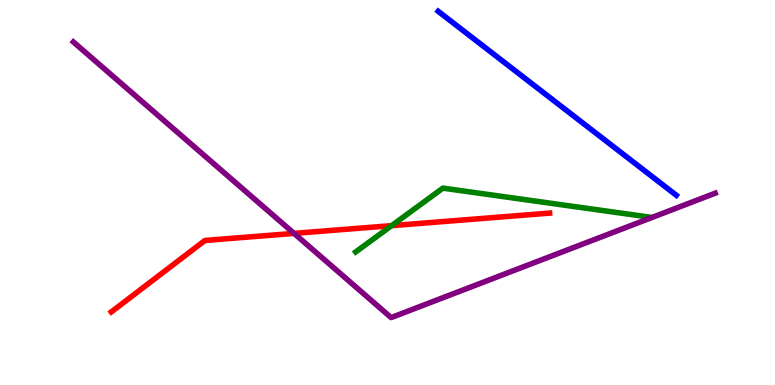[{'lines': ['blue', 'red'], 'intersections': []}, {'lines': ['green', 'red'], 'intersections': [{'x': 5.05, 'y': 4.14}]}, {'lines': ['purple', 'red'], 'intersections': [{'x': 3.79, 'y': 3.94}]}, {'lines': ['blue', 'green'], 'intersections': []}, {'lines': ['blue', 'purple'], 'intersections': []}, {'lines': ['green', 'purple'], 'intersections': []}]